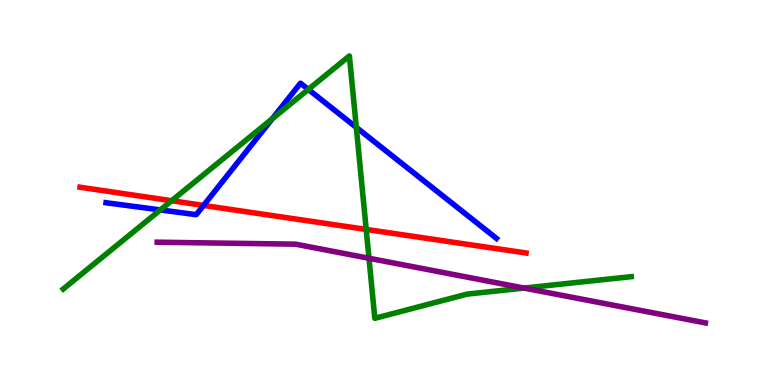[{'lines': ['blue', 'red'], 'intersections': [{'x': 2.63, 'y': 4.66}]}, {'lines': ['green', 'red'], 'intersections': [{'x': 2.21, 'y': 4.79}, {'x': 4.73, 'y': 4.04}]}, {'lines': ['purple', 'red'], 'intersections': []}, {'lines': ['blue', 'green'], 'intersections': [{'x': 2.07, 'y': 4.55}, {'x': 3.51, 'y': 6.92}, {'x': 3.98, 'y': 7.68}, {'x': 4.6, 'y': 6.69}]}, {'lines': ['blue', 'purple'], 'intersections': []}, {'lines': ['green', 'purple'], 'intersections': [{'x': 4.76, 'y': 3.29}, {'x': 6.76, 'y': 2.52}]}]